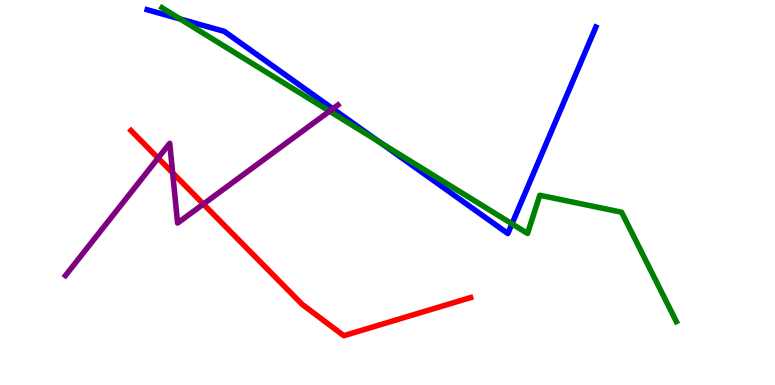[{'lines': ['blue', 'red'], 'intersections': []}, {'lines': ['green', 'red'], 'intersections': []}, {'lines': ['purple', 'red'], 'intersections': [{'x': 2.04, 'y': 5.89}, {'x': 2.23, 'y': 5.51}, {'x': 2.62, 'y': 4.7}]}, {'lines': ['blue', 'green'], 'intersections': [{'x': 2.33, 'y': 9.51}, {'x': 4.9, 'y': 6.31}, {'x': 6.61, 'y': 4.19}]}, {'lines': ['blue', 'purple'], 'intersections': [{'x': 4.29, 'y': 7.18}]}, {'lines': ['green', 'purple'], 'intersections': [{'x': 4.25, 'y': 7.11}]}]